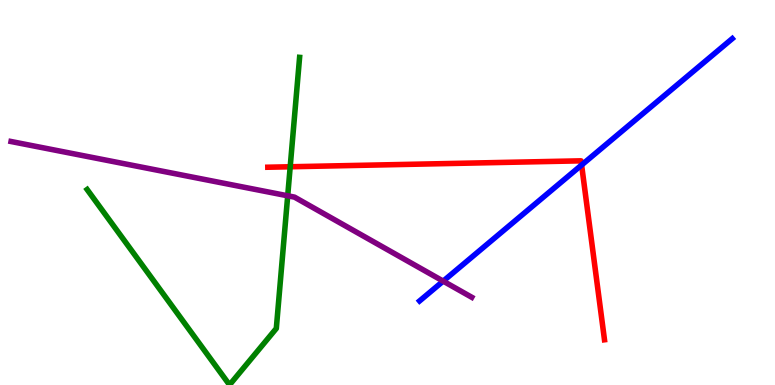[{'lines': ['blue', 'red'], 'intersections': [{'x': 7.5, 'y': 5.71}]}, {'lines': ['green', 'red'], 'intersections': [{'x': 3.74, 'y': 5.67}]}, {'lines': ['purple', 'red'], 'intersections': []}, {'lines': ['blue', 'green'], 'intersections': []}, {'lines': ['blue', 'purple'], 'intersections': [{'x': 5.72, 'y': 2.7}]}, {'lines': ['green', 'purple'], 'intersections': [{'x': 3.71, 'y': 4.91}]}]